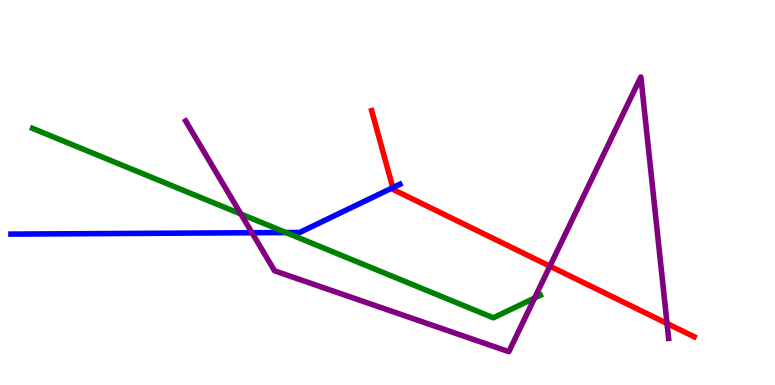[{'lines': ['blue', 'red'], 'intersections': [{'x': 5.07, 'y': 5.13}]}, {'lines': ['green', 'red'], 'intersections': []}, {'lines': ['purple', 'red'], 'intersections': [{'x': 7.1, 'y': 3.09}, {'x': 8.61, 'y': 1.6}]}, {'lines': ['blue', 'green'], 'intersections': [{'x': 3.69, 'y': 3.96}]}, {'lines': ['blue', 'purple'], 'intersections': [{'x': 3.25, 'y': 3.95}]}, {'lines': ['green', 'purple'], 'intersections': [{'x': 3.11, 'y': 4.44}, {'x': 6.9, 'y': 2.26}]}]